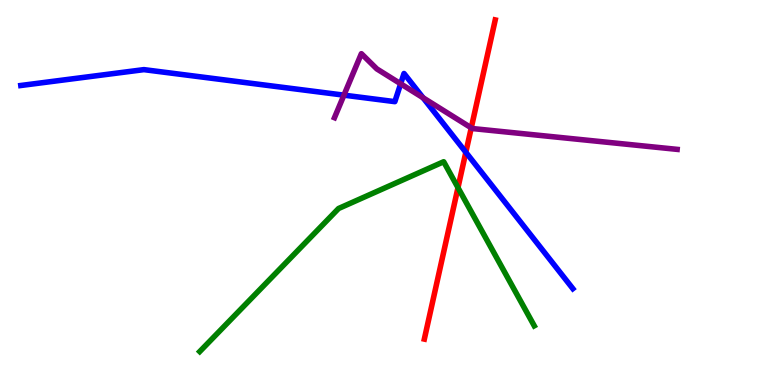[{'lines': ['blue', 'red'], 'intersections': [{'x': 6.01, 'y': 6.04}]}, {'lines': ['green', 'red'], 'intersections': [{'x': 5.91, 'y': 5.13}]}, {'lines': ['purple', 'red'], 'intersections': [{'x': 6.08, 'y': 6.68}]}, {'lines': ['blue', 'green'], 'intersections': []}, {'lines': ['blue', 'purple'], 'intersections': [{'x': 4.44, 'y': 7.53}, {'x': 5.17, 'y': 7.82}, {'x': 5.46, 'y': 7.46}]}, {'lines': ['green', 'purple'], 'intersections': []}]